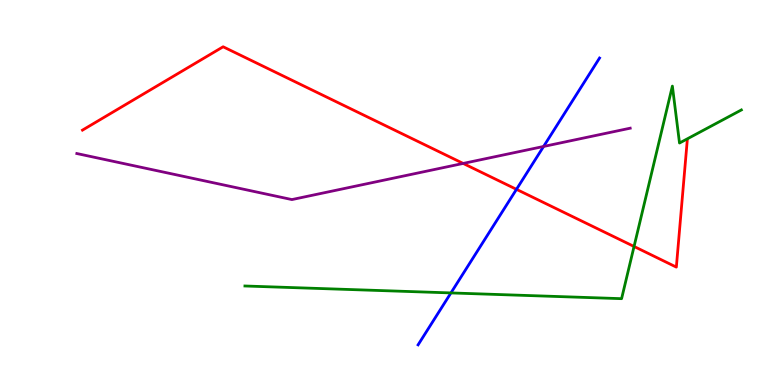[{'lines': ['blue', 'red'], 'intersections': [{'x': 6.66, 'y': 5.08}]}, {'lines': ['green', 'red'], 'intersections': [{'x': 8.18, 'y': 3.6}]}, {'lines': ['purple', 'red'], 'intersections': [{'x': 5.98, 'y': 5.75}]}, {'lines': ['blue', 'green'], 'intersections': [{'x': 5.82, 'y': 2.39}]}, {'lines': ['blue', 'purple'], 'intersections': [{'x': 7.01, 'y': 6.2}]}, {'lines': ['green', 'purple'], 'intersections': []}]